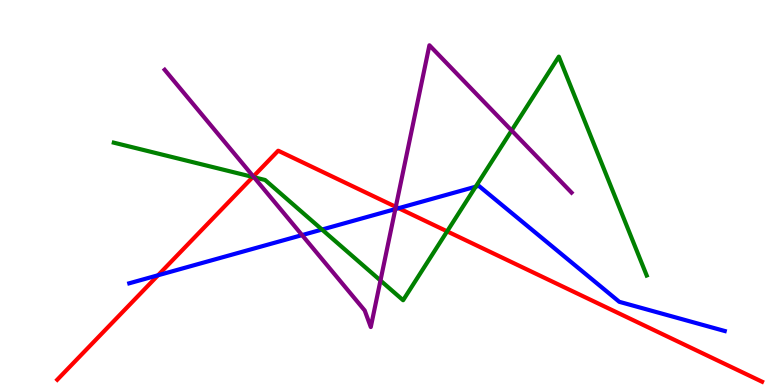[{'lines': ['blue', 'red'], 'intersections': [{'x': 2.04, 'y': 2.85}, {'x': 5.14, 'y': 4.59}]}, {'lines': ['green', 'red'], 'intersections': [{'x': 3.26, 'y': 5.4}, {'x': 5.77, 'y': 3.99}]}, {'lines': ['purple', 'red'], 'intersections': [{'x': 3.27, 'y': 5.42}, {'x': 5.11, 'y': 4.63}]}, {'lines': ['blue', 'green'], 'intersections': [{'x': 4.15, 'y': 4.04}, {'x': 6.14, 'y': 5.15}]}, {'lines': ['blue', 'purple'], 'intersections': [{'x': 3.9, 'y': 3.89}, {'x': 5.1, 'y': 4.57}]}, {'lines': ['green', 'purple'], 'intersections': [{'x': 3.28, 'y': 5.4}, {'x': 4.91, 'y': 2.71}, {'x': 6.6, 'y': 6.61}]}]